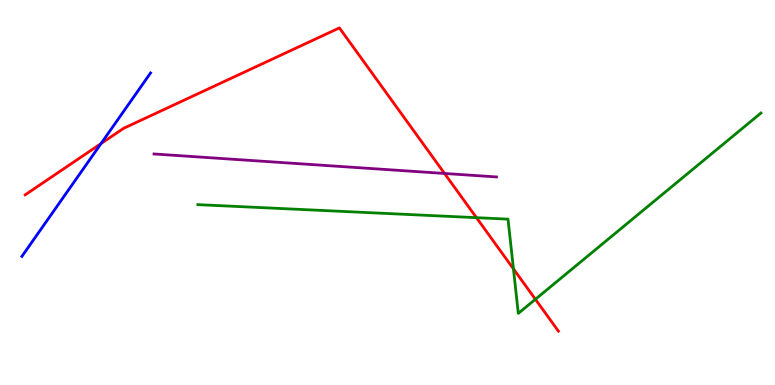[{'lines': ['blue', 'red'], 'intersections': [{'x': 1.3, 'y': 6.27}]}, {'lines': ['green', 'red'], 'intersections': [{'x': 6.15, 'y': 4.35}, {'x': 6.63, 'y': 3.02}, {'x': 6.91, 'y': 2.23}]}, {'lines': ['purple', 'red'], 'intersections': [{'x': 5.74, 'y': 5.49}]}, {'lines': ['blue', 'green'], 'intersections': []}, {'lines': ['blue', 'purple'], 'intersections': []}, {'lines': ['green', 'purple'], 'intersections': []}]